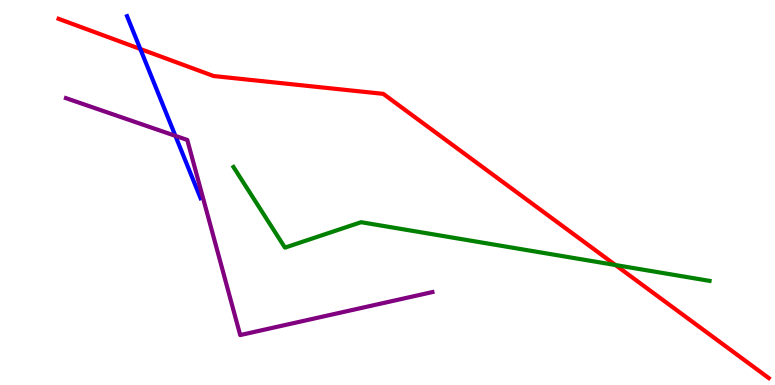[{'lines': ['blue', 'red'], 'intersections': [{'x': 1.81, 'y': 8.73}]}, {'lines': ['green', 'red'], 'intersections': [{'x': 7.94, 'y': 3.12}]}, {'lines': ['purple', 'red'], 'intersections': []}, {'lines': ['blue', 'green'], 'intersections': []}, {'lines': ['blue', 'purple'], 'intersections': [{'x': 2.26, 'y': 6.47}]}, {'lines': ['green', 'purple'], 'intersections': []}]